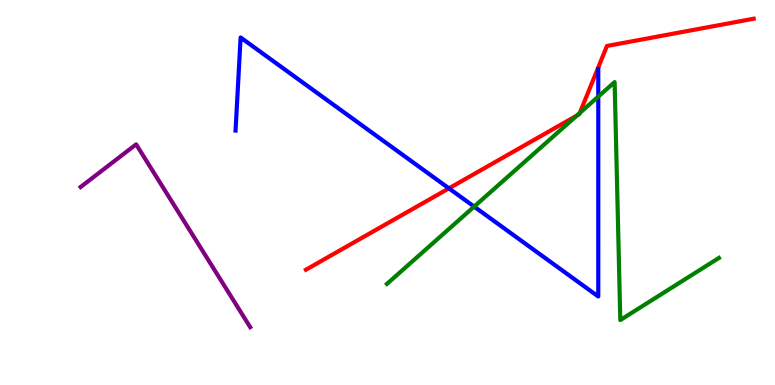[{'lines': ['blue', 'red'], 'intersections': [{'x': 5.79, 'y': 5.11}]}, {'lines': ['green', 'red'], 'intersections': [{'x': 7.44, 'y': 7.0}, {'x': 7.48, 'y': 7.07}]}, {'lines': ['purple', 'red'], 'intersections': []}, {'lines': ['blue', 'green'], 'intersections': [{'x': 6.12, 'y': 4.63}, {'x': 7.72, 'y': 7.49}]}, {'lines': ['blue', 'purple'], 'intersections': []}, {'lines': ['green', 'purple'], 'intersections': []}]